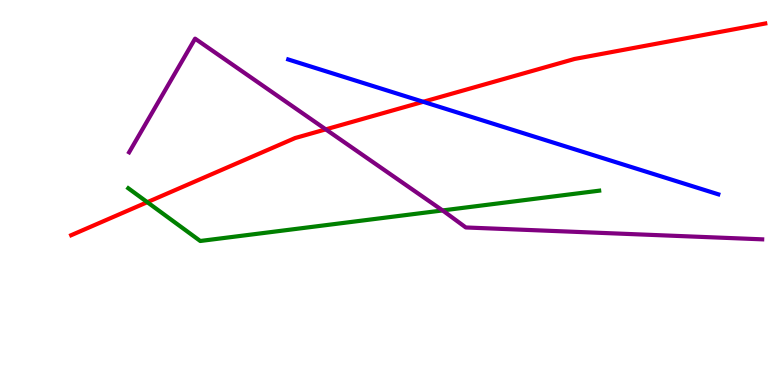[{'lines': ['blue', 'red'], 'intersections': [{'x': 5.46, 'y': 7.36}]}, {'lines': ['green', 'red'], 'intersections': [{'x': 1.9, 'y': 4.75}]}, {'lines': ['purple', 'red'], 'intersections': [{'x': 4.2, 'y': 6.64}]}, {'lines': ['blue', 'green'], 'intersections': []}, {'lines': ['blue', 'purple'], 'intersections': []}, {'lines': ['green', 'purple'], 'intersections': [{'x': 5.71, 'y': 4.53}]}]